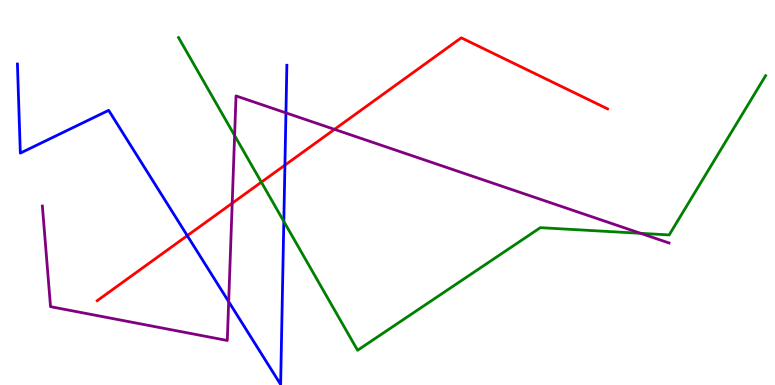[{'lines': ['blue', 'red'], 'intersections': [{'x': 2.42, 'y': 3.88}, {'x': 3.68, 'y': 5.71}]}, {'lines': ['green', 'red'], 'intersections': [{'x': 3.37, 'y': 5.27}]}, {'lines': ['purple', 'red'], 'intersections': [{'x': 3.0, 'y': 4.72}, {'x': 4.32, 'y': 6.64}]}, {'lines': ['blue', 'green'], 'intersections': [{'x': 3.66, 'y': 4.25}]}, {'lines': ['blue', 'purple'], 'intersections': [{'x': 2.95, 'y': 2.17}, {'x': 3.69, 'y': 7.07}]}, {'lines': ['green', 'purple'], 'intersections': [{'x': 3.03, 'y': 6.48}, {'x': 8.27, 'y': 3.94}]}]